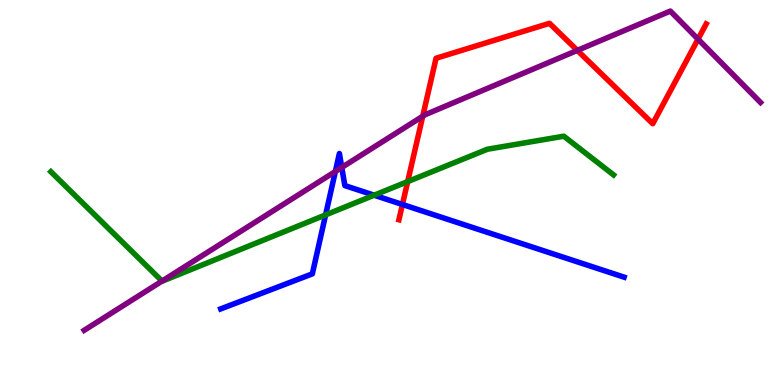[{'lines': ['blue', 'red'], 'intersections': [{'x': 5.19, 'y': 4.69}]}, {'lines': ['green', 'red'], 'intersections': [{'x': 5.26, 'y': 5.28}]}, {'lines': ['purple', 'red'], 'intersections': [{'x': 5.45, 'y': 6.98}, {'x': 7.45, 'y': 8.69}, {'x': 9.01, 'y': 8.98}]}, {'lines': ['blue', 'green'], 'intersections': [{'x': 4.2, 'y': 4.42}, {'x': 4.83, 'y': 4.93}]}, {'lines': ['blue', 'purple'], 'intersections': [{'x': 4.33, 'y': 5.55}, {'x': 4.41, 'y': 5.65}]}, {'lines': ['green', 'purple'], 'intersections': [{'x': 2.09, 'y': 2.7}]}]